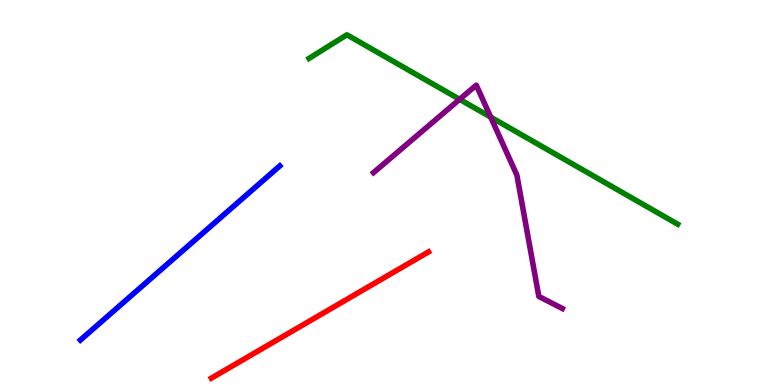[{'lines': ['blue', 'red'], 'intersections': []}, {'lines': ['green', 'red'], 'intersections': []}, {'lines': ['purple', 'red'], 'intersections': []}, {'lines': ['blue', 'green'], 'intersections': []}, {'lines': ['blue', 'purple'], 'intersections': []}, {'lines': ['green', 'purple'], 'intersections': [{'x': 5.93, 'y': 7.42}, {'x': 6.33, 'y': 6.96}]}]